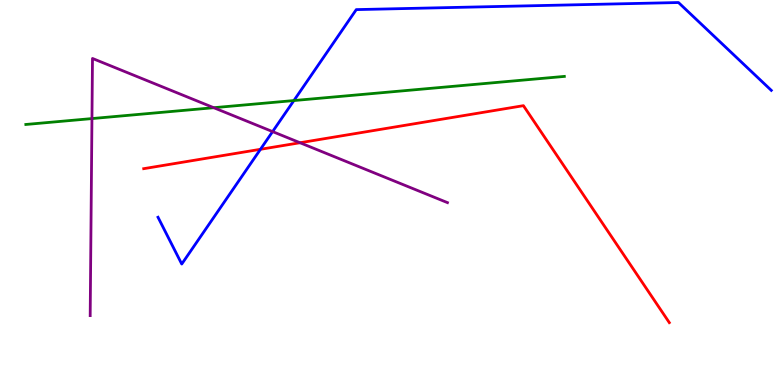[{'lines': ['blue', 'red'], 'intersections': [{'x': 3.36, 'y': 6.12}]}, {'lines': ['green', 'red'], 'intersections': []}, {'lines': ['purple', 'red'], 'intersections': [{'x': 3.87, 'y': 6.29}]}, {'lines': ['blue', 'green'], 'intersections': [{'x': 3.79, 'y': 7.39}]}, {'lines': ['blue', 'purple'], 'intersections': [{'x': 3.52, 'y': 6.58}]}, {'lines': ['green', 'purple'], 'intersections': [{'x': 1.19, 'y': 6.92}, {'x': 2.76, 'y': 7.2}]}]